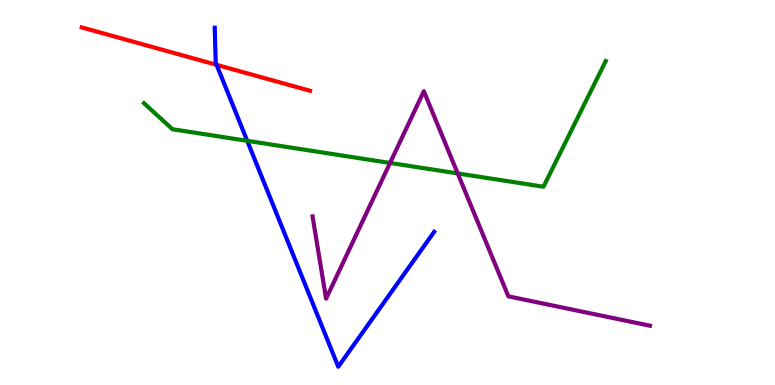[{'lines': ['blue', 'red'], 'intersections': [{'x': 2.79, 'y': 8.32}]}, {'lines': ['green', 'red'], 'intersections': []}, {'lines': ['purple', 'red'], 'intersections': []}, {'lines': ['blue', 'green'], 'intersections': [{'x': 3.19, 'y': 6.34}]}, {'lines': ['blue', 'purple'], 'intersections': []}, {'lines': ['green', 'purple'], 'intersections': [{'x': 5.03, 'y': 5.77}, {'x': 5.91, 'y': 5.5}]}]